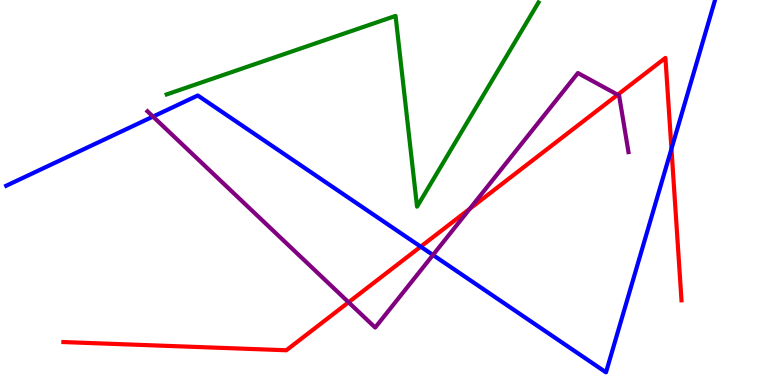[{'lines': ['blue', 'red'], 'intersections': [{'x': 5.43, 'y': 3.59}, {'x': 8.66, 'y': 6.13}]}, {'lines': ['green', 'red'], 'intersections': []}, {'lines': ['purple', 'red'], 'intersections': [{'x': 4.5, 'y': 2.15}, {'x': 6.06, 'y': 4.58}, {'x': 7.97, 'y': 7.54}]}, {'lines': ['blue', 'green'], 'intersections': []}, {'lines': ['blue', 'purple'], 'intersections': [{'x': 1.97, 'y': 6.97}, {'x': 5.59, 'y': 3.38}]}, {'lines': ['green', 'purple'], 'intersections': []}]